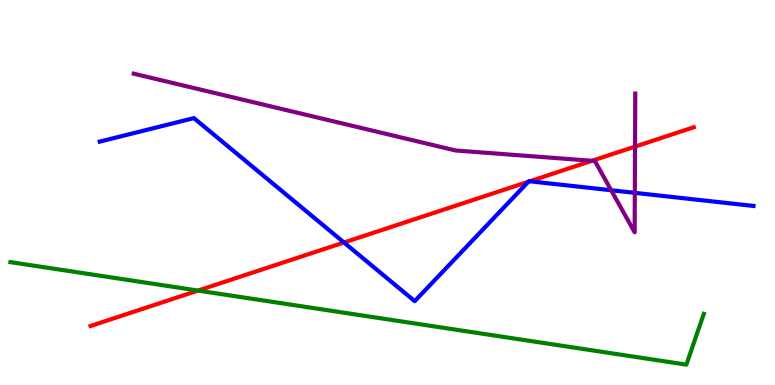[{'lines': ['blue', 'red'], 'intersections': [{'x': 4.44, 'y': 3.7}, {'x': 6.82, 'y': 5.28}, {'x': 6.84, 'y': 5.29}]}, {'lines': ['green', 'red'], 'intersections': [{'x': 2.56, 'y': 2.45}]}, {'lines': ['purple', 'red'], 'intersections': [{'x': 7.64, 'y': 5.82}, {'x': 8.19, 'y': 6.19}]}, {'lines': ['blue', 'green'], 'intersections': []}, {'lines': ['blue', 'purple'], 'intersections': [{'x': 7.89, 'y': 5.06}, {'x': 8.19, 'y': 4.99}]}, {'lines': ['green', 'purple'], 'intersections': []}]